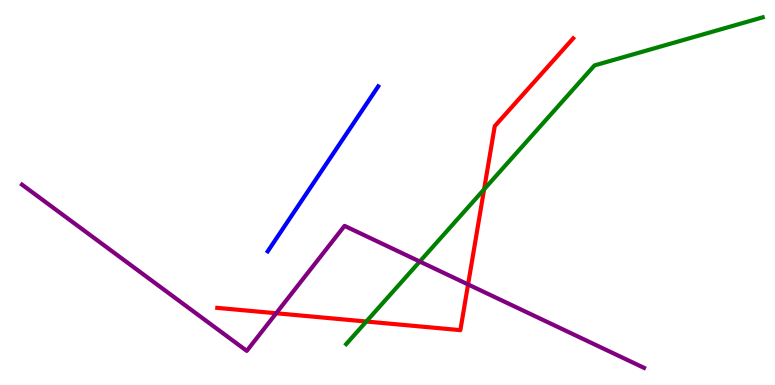[{'lines': ['blue', 'red'], 'intersections': []}, {'lines': ['green', 'red'], 'intersections': [{'x': 4.73, 'y': 1.65}, {'x': 6.25, 'y': 5.08}]}, {'lines': ['purple', 'red'], 'intersections': [{'x': 3.56, 'y': 1.86}, {'x': 6.04, 'y': 2.61}]}, {'lines': ['blue', 'green'], 'intersections': []}, {'lines': ['blue', 'purple'], 'intersections': []}, {'lines': ['green', 'purple'], 'intersections': [{'x': 5.42, 'y': 3.21}]}]